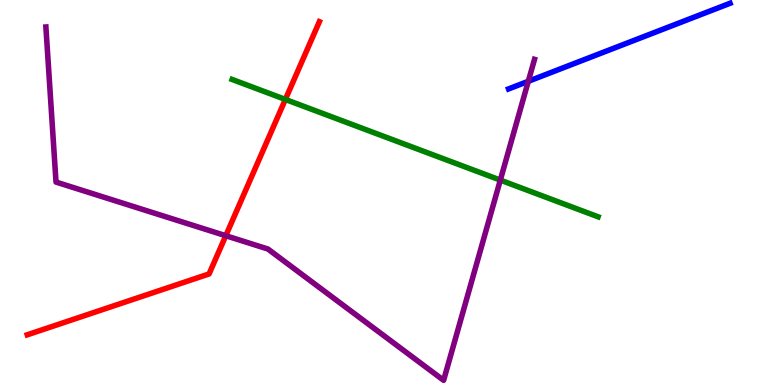[{'lines': ['blue', 'red'], 'intersections': []}, {'lines': ['green', 'red'], 'intersections': [{'x': 3.68, 'y': 7.42}]}, {'lines': ['purple', 'red'], 'intersections': [{'x': 2.91, 'y': 3.88}]}, {'lines': ['blue', 'green'], 'intersections': []}, {'lines': ['blue', 'purple'], 'intersections': [{'x': 6.82, 'y': 7.89}]}, {'lines': ['green', 'purple'], 'intersections': [{'x': 6.46, 'y': 5.32}]}]